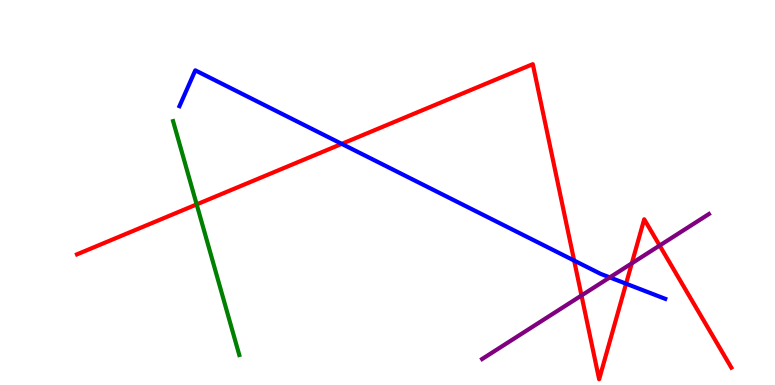[{'lines': ['blue', 'red'], 'intersections': [{'x': 4.41, 'y': 6.26}, {'x': 7.41, 'y': 3.23}, {'x': 8.08, 'y': 2.63}]}, {'lines': ['green', 'red'], 'intersections': [{'x': 2.54, 'y': 4.69}]}, {'lines': ['purple', 'red'], 'intersections': [{'x': 7.5, 'y': 2.33}, {'x': 8.15, 'y': 3.16}, {'x': 8.51, 'y': 3.62}]}, {'lines': ['blue', 'green'], 'intersections': []}, {'lines': ['blue', 'purple'], 'intersections': [{'x': 7.87, 'y': 2.79}]}, {'lines': ['green', 'purple'], 'intersections': []}]